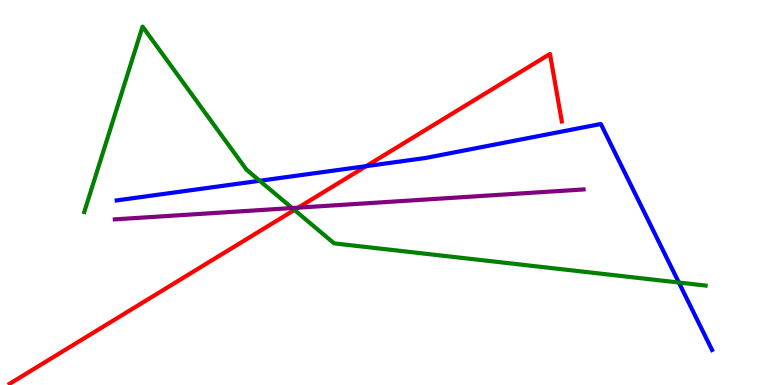[{'lines': ['blue', 'red'], 'intersections': [{'x': 4.72, 'y': 5.68}]}, {'lines': ['green', 'red'], 'intersections': [{'x': 3.8, 'y': 4.55}]}, {'lines': ['purple', 'red'], 'intersections': [{'x': 3.85, 'y': 4.61}]}, {'lines': ['blue', 'green'], 'intersections': [{'x': 3.35, 'y': 5.3}, {'x': 8.76, 'y': 2.66}]}, {'lines': ['blue', 'purple'], 'intersections': []}, {'lines': ['green', 'purple'], 'intersections': [{'x': 3.77, 'y': 4.6}]}]